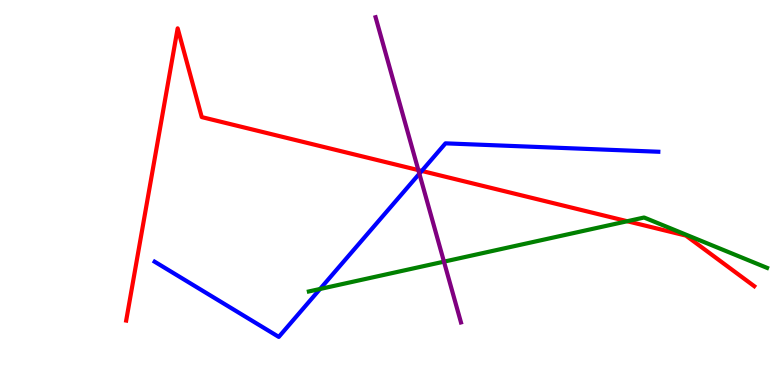[{'lines': ['blue', 'red'], 'intersections': [{'x': 5.44, 'y': 5.56}]}, {'lines': ['green', 'red'], 'intersections': [{'x': 8.09, 'y': 4.25}]}, {'lines': ['purple', 'red'], 'intersections': [{'x': 5.4, 'y': 5.58}]}, {'lines': ['blue', 'green'], 'intersections': [{'x': 4.13, 'y': 2.49}]}, {'lines': ['blue', 'purple'], 'intersections': [{'x': 5.41, 'y': 5.49}]}, {'lines': ['green', 'purple'], 'intersections': [{'x': 5.73, 'y': 3.2}]}]